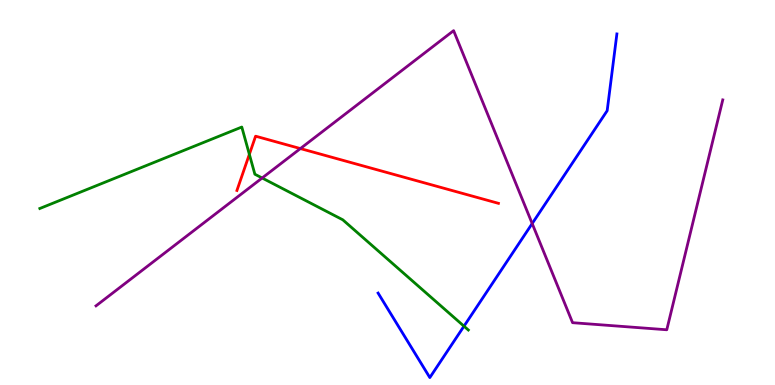[{'lines': ['blue', 'red'], 'intersections': []}, {'lines': ['green', 'red'], 'intersections': [{'x': 3.22, 'y': 5.99}]}, {'lines': ['purple', 'red'], 'intersections': [{'x': 3.88, 'y': 6.14}]}, {'lines': ['blue', 'green'], 'intersections': [{'x': 5.99, 'y': 1.53}]}, {'lines': ['blue', 'purple'], 'intersections': [{'x': 6.87, 'y': 4.19}]}, {'lines': ['green', 'purple'], 'intersections': [{'x': 3.38, 'y': 5.38}]}]